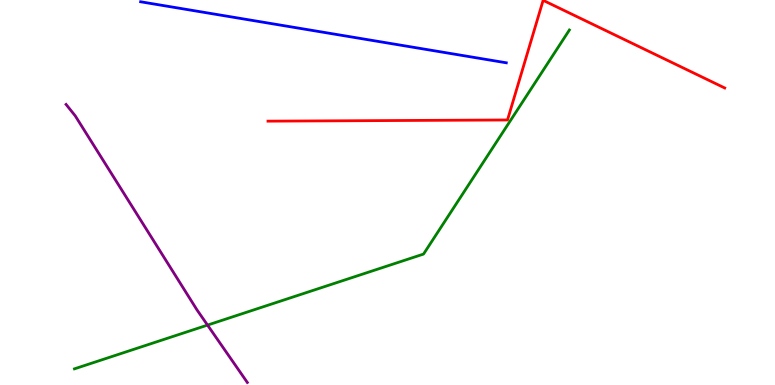[{'lines': ['blue', 'red'], 'intersections': []}, {'lines': ['green', 'red'], 'intersections': []}, {'lines': ['purple', 'red'], 'intersections': []}, {'lines': ['blue', 'green'], 'intersections': []}, {'lines': ['blue', 'purple'], 'intersections': []}, {'lines': ['green', 'purple'], 'intersections': [{'x': 2.68, 'y': 1.56}]}]